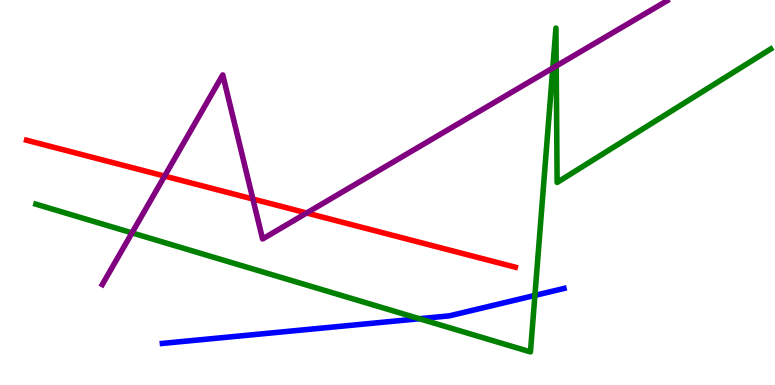[{'lines': ['blue', 'red'], 'intersections': []}, {'lines': ['green', 'red'], 'intersections': []}, {'lines': ['purple', 'red'], 'intersections': [{'x': 2.12, 'y': 5.43}, {'x': 3.26, 'y': 4.83}, {'x': 3.96, 'y': 4.47}]}, {'lines': ['blue', 'green'], 'intersections': [{'x': 5.41, 'y': 1.72}, {'x': 6.9, 'y': 2.33}]}, {'lines': ['blue', 'purple'], 'intersections': []}, {'lines': ['green', 'purple'], 'intersections': [{'x': 1.7, 'y': 3.95}, {'x': 7.13, 'y': 8.23}, {'x': 7.18, 'y': 8.28}]}]